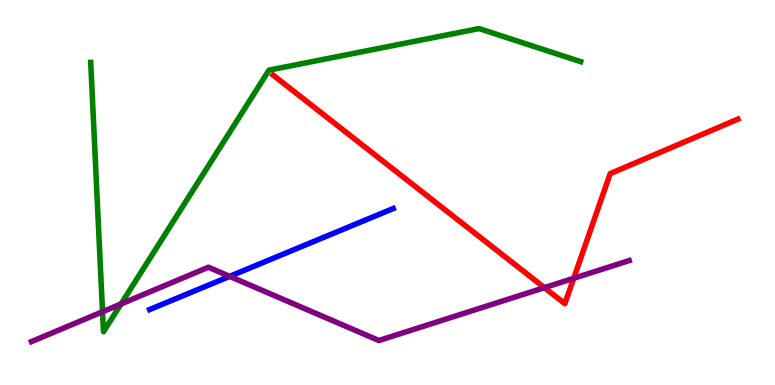[{'lines': ['blue', 'red'], 'intersections': []}, {'lines': ['green', 'red'], 'intersections': []}, {'lines': ['purple', 'red'], 'intersections': [{'x': 7.02, 'y': 2.53}, {'x': 7.4, 'y': 2.77}]}, {'lines': ['blue', 'green'], 'intersections': []}, {'lines': ['blue', 'purple'], 'intersections': [{'x': 2.96, 'y': 2.82}]}, {'lines': ['green', 'purple'], 'intersections': [{'x': 1.32, 'y': 1.9}, {'x': 1.56, 'y': 2.1}]}]